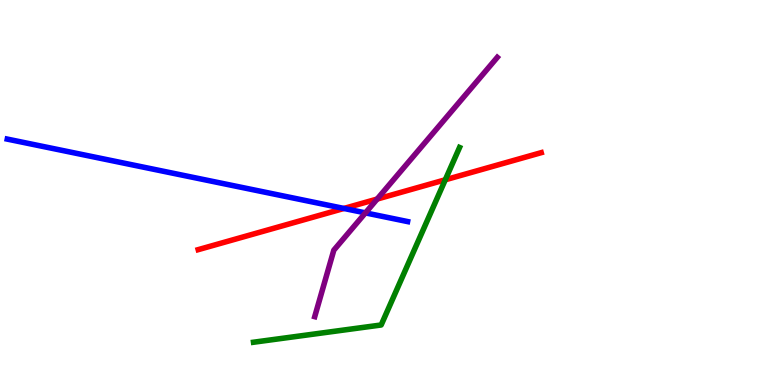[{'lines': ['blue', 'red'], 'intersections': [{'x': 4.44, 'y': 4.59}]}, {'lines': ['green', 'red'], 'intersections': [{'x': 5.75, 'y': 5.33}]}, {'lines': ['purple', 'red'], 'intersections': [{'x': 4.87, 'y': 4.83}]}, {'lines': ['blue', 'green'], 'intersections': []}, {'lines': ['blue', 'purple'], 'intersections': [{'x': 4.72, 'y': 4.47}]}, {'lines': ['green', 'purple'], 'intersections': []}]